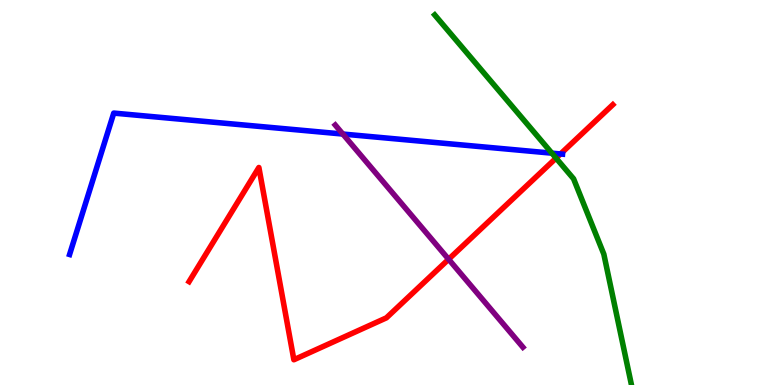[{'lines': ['blue', 'red'], 'intersections': [{'x': 7.23, 'y': 6.0}]}, {'lines': ['green', 'red'], 'intersections': [{'x': 7.18, 'y': 5.89}]}, {'lines': ['purple', 'red'], 'intersections': [{'x': 5.79, 'y': 3.27}]}, {'lines': ['blue', 'green'], 'intersections': [{'x': 7.12, 'y': 6.02}]}, {'lines': ['blue', 'purple'], 'intersections': [{'x': 4.42, 'y': 6.52}]}, {'lines': ['green', 'purple'], 'intersections': []}]